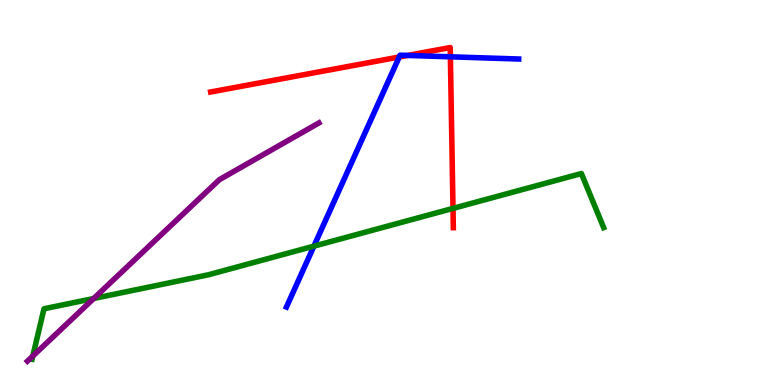[{'lines': ['blue', 'red'], 'intersections': [{'x': 5.15, 'y': 8.52}, {'x': 5.26, 'y': 8.56}, {'x': 5.81, 'y': 8.52}]}, {'lines': ['green', 'red'], 'intersections': [{'x': 5.85, 'y': 4.59}]}, {'lines': ['purple', 'red'], 'intersections': []}, {'lines': ['blue', 'green'], 'intersections': [{'x': 4.05, 'y': 3.61}]}, {'lines': ['blue', 'purple'], 'intersections': []}, {'lines': ['green', 'purple'], 'intersections': [{'x': 0.424, 'y': 0.752}, {'x': 1.21, 'y': 2.25}]}]